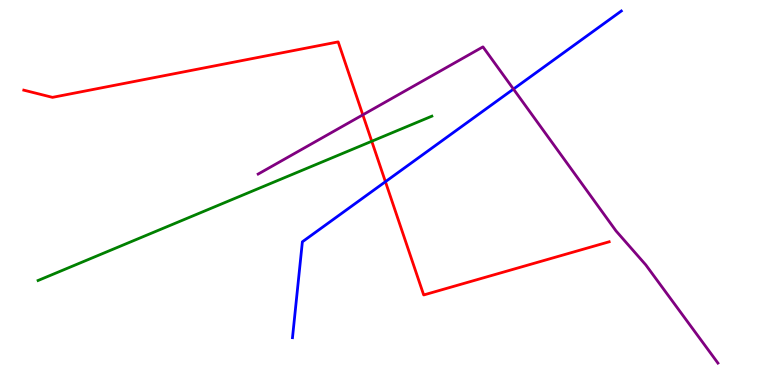[{'lines': ['blue', 'red'], 'intersections': [{'x': 4.97, 'y': 5.28}]}, {'lines': ['green', 'red'], 'intersections': [{'x': 4.8, 'y': 6.33}]}, {'lines': ['purple', 'red'], 'intersections': [{'x': 4.68, 'y': 7.02}]}, {'lines': ['blue', 'green'], 'intersections': []}, {'lines': ['blue', 'purple'], 'intersections': [{'x': 6.63, 'y': 7.69}]}, {'lines': ['green', 'purple'], 'intersections': []}]